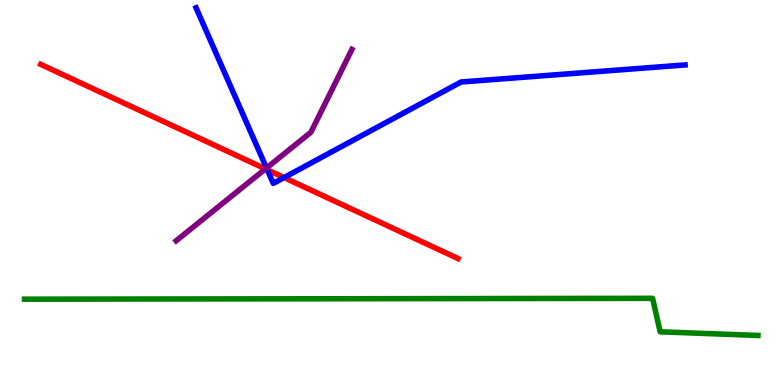[{'lines': ['blue', 'red'], 'intersections': [{'x': 3.45, 'y': 5.59}, {'x': 3.67, 'y': 5.39}]}, {'lines': ['green', 'red'], 'intersections': []}, {'lines': ['purple', 'red'], 'intersections': [{'x': 3.42, 'y': 5.61}]}, {'lines': ['blue', 'green'], 'intersections': []}, {'lines': ['blue', 'purple'], 'intersections': [{'x': 3.44, 'y': 5.64}]}, {'lines': ['green', 'purple'], 'intersections': []}]